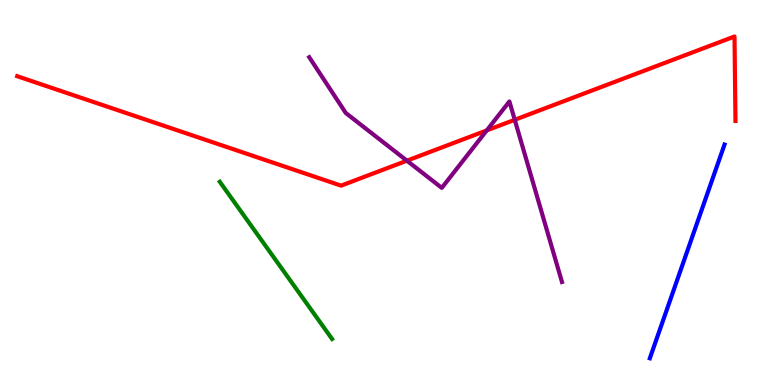[{'lines': ['blue', 'red'], 'intersections': []}, {'lines': ['green', 'red'], 'intersections': []}, {'lines': ['purple', 'red'], 'intersections': [{'x': 5.25, 'y': 5.83}, {'x': 6.28, 'y': 6.61}, {'x': 6.64, 'y': 6.89}]}, {'lines': ['blue', 'green'], 'intersections': []}, {'lines': ['blue', 'purple'], 'intersections': []}, {'lines': ['green', 'purple'], 'intersections': []}]